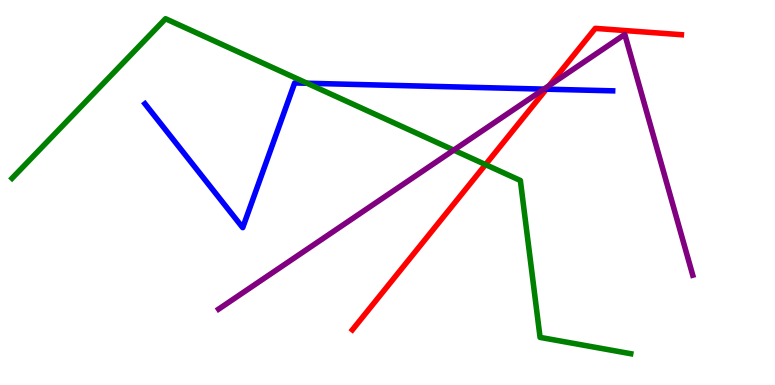[{'lines': ['blue', 'red'], 'intersections': [{'x': 7.05, 'y': 7.68}]}, {'lines': ['green', 'red'], 'intersections': [{'x': 6.26, 'y': 5.72}]}, {'lines': ['purple', 'red'], 'intersections': [{'x': 7.09, 'y': 7.78}]}, {'lines': ['blue', 'green'], 'intersections': [{'x': 3.96, 'y': 7.84}]}, {'lines': ['blue', 'purple'], 'intersections': [{'x': 7.02, 'y': 7.69}]}, {'lines': ['green', 'purple'], 'intersections': [{'x': 5.85, 'y': 6.1}]}]